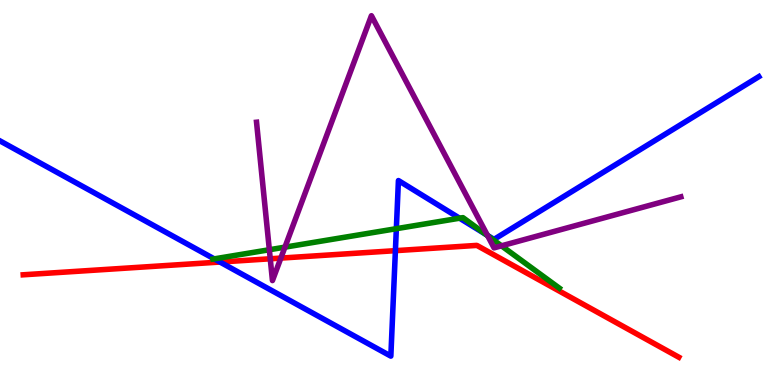[{'lines': ['blue', 'red'], 'intersections': [{'x': 2.84, 'y': 3.19}, {'x': 5.1, 'y': 3.49}]}, {'lines': ['green', 'red'], 'intersections': []}, {'lines': ['purple', 'red'], 'intersections': [{'x': 3.49, 'y': 3.28}, {'x': 3.62, 'y': 3.3}]}, {'lines': ['blue', 'green'], 'intersections': [{'x': 2.76, 'y': 3.28}, {'x': 5.11, 'y': 4.06}, {'x': 5.93, 'y': 4.33}, {'x': 6.27, 'y': 3.91}]}, {'lines': ['blue', 'purple'], 'intersections': [{'x': 6.29, 'y': 3.89}]}, {'lines': ['green', 'purple'], 'intersections': [{'x': 3.48, 'y': 3.51}, {'x': 3.68, 'y': 3.58}, {'x': 6.29, 'y': 3.88}, {'x': 6.47, 'y': 3.61}]}]